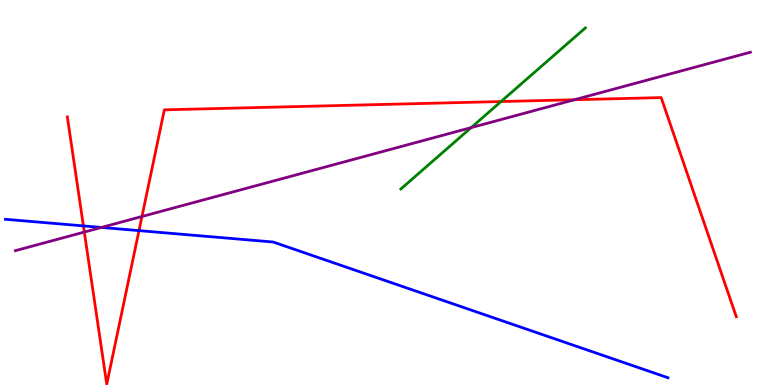[{'lines': ['blue', 'red'], 'intersections': [{'x': 1.08, 'y': 4.13}, {'x': 1.79, 'y': 4.01}]}, {'lines': ['green', 'red'], 'intersections': [{'x': 6.46, 'y': 7.36}]}, {'lines': ['purple', 'red'], 'intersections': [{'x': 1.09, 'y': 3.97}, {'x': 1.83, 'y': 4.38}, {'x': 7.41, 'y': 7.41}]}, {'lines': ['blue', 'green'], 'intersections': []}, {'lines': ['blue', 'purple'], 'intersections': [{'x': 1.31, 'y': 4.09}]}, {'lines': ['green', 'purple'], 'intersections': [{'x': 6.08, 'y': 6.68}]}]